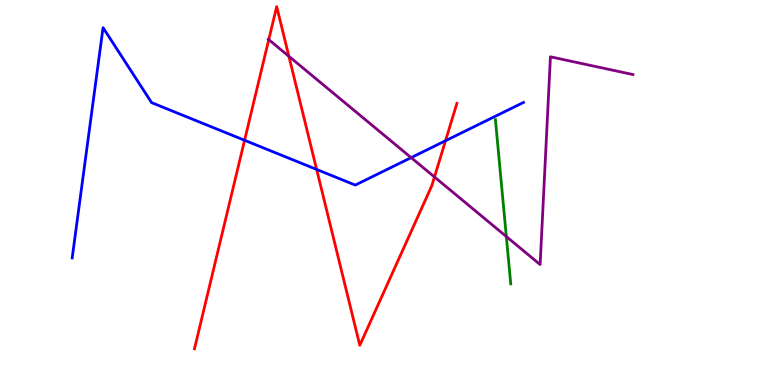[{'lines': ['blue', 'red'], 'intersections': [{'x': 3.16, 'y': 6.36}, {'x': 4.09, 'y': 5.6}, {'x': 5.75, 'y': 6.34}]}, {'lines': ['green', 'red'], 'intersections': []}, {'lines': ['purple', 'red'], 'intersections': [{'x': 3.47, 'y': 8.97}, {'x': 3.73, 'y': 8.54}, {'x': 5.61, 'y': 5.4}]}, {'lines': ['blue', 'green'], 'intersections': []}, {'lines': ['blue', 'purple'], 'intersections': [{'x': 5.3, 'y': 5.91}]}, {'lines': ['green', 'purple'], 'intersections': [{'x': 6.53, 'y': 3.86}]}]